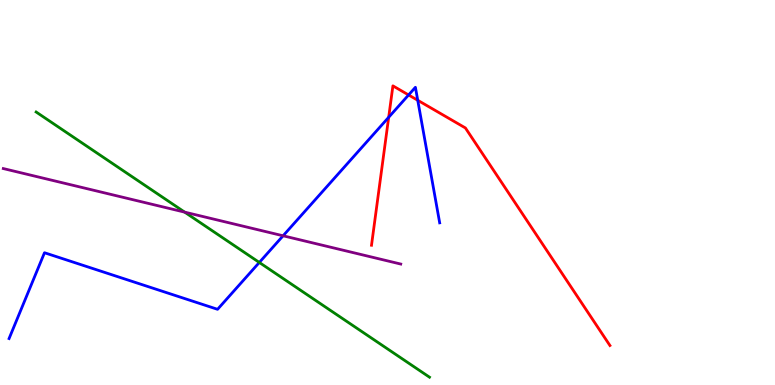[{'lines': ['blue', 'red'], 'intersections': [{'x': 5.02, 'y': 6.95}, {'x': 5.27, 'y': 7.53}, {'x': 5.39, 'y': 7.4}]}, {'lines': ['green', 'red'], 'intersections': []}, {'lines': ['purple', 'red'], 'intersections': []}, {'lines': ['blue', 'green'], 'intersections': [{'x': 3.35, 'y': 3.18}]}, {'lines': ['blue', 'purple'], 'intersections': [{'x': 3.65, 'y': 3.88}]}, {'lines': ['green', 'purple'], 'intersections': [{'x': 2.38, 'y': 4.49}]}]